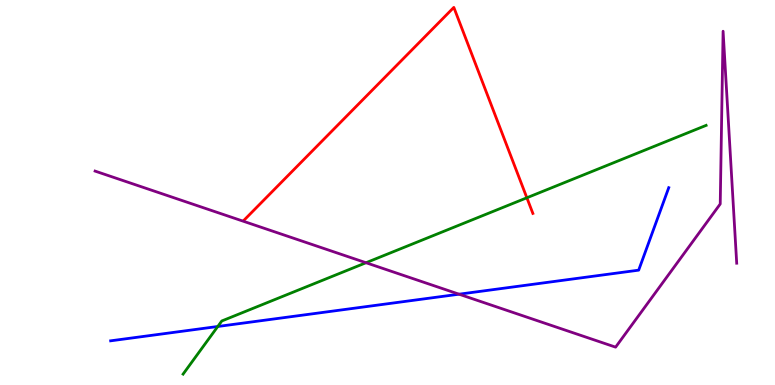[{'lines': ['blue', 'red'], 'intersections': []}, {'lines': ['green', 'red'], 'intersections': [{'x': 6.8, 'y': 4.86}]}, {'lines': ['purple', 'red'], 'intersections': []}, {'lines': ['blue', 'green'], 'intersections': [{'x': 2.81, 'y': 1.52}]}, {'lines': ['blue', 'purple'], 'intersections': [{'x': 5.92, 'y': 2.36}]}, {'lines': ['green', 'purple'], 'intersections': [{'x': 4.72, 'y': 3.18}]}]